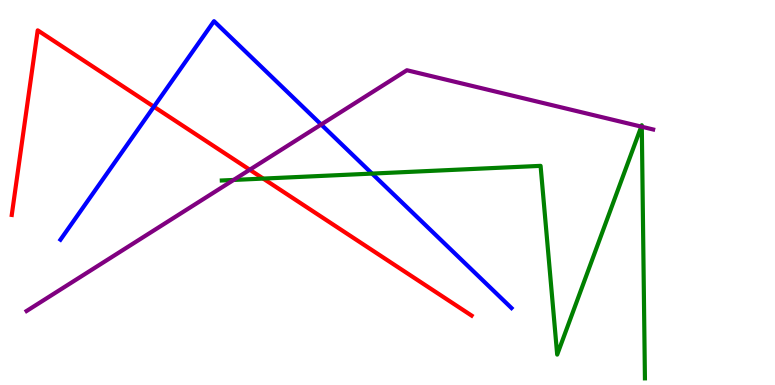[{'lines': ['blue', 'red'], 'intersections': [{'x': 1.99, 'y': 7.23}]}, {'lines': ['green', 'red'], 'intersections': [{'x': 3.4, 'y': 5.36}]}, {'lines': ['purple', 'red'], 'intersections': [{'x': 3.22, 'y': 5.59}]}, {'lines': ['blue', 'green'], 'intersections': [{'x': 4.8, 'y': 5.49}]}, {'lines': ['blue', 'purple'], 'intersections': [{'x': 4.14, 'y': 6.77}]}, {'lines': ['green', 'purple'], 'intersections': [{'x': 3.01, 'y': 5.33}, {'x': 8.27, 'y': 6.71}, {'x': 8.28, 'y': 6.71}]}]